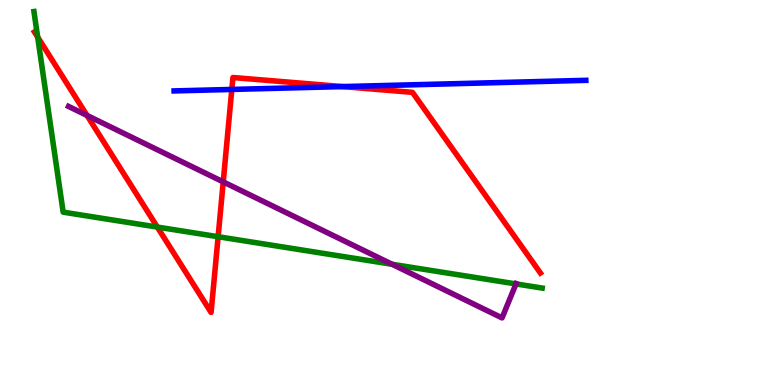[{'lines': ['blue', 'red'], 'intersections': [{'x': 2.99, 'y': 7.68}, {'x': 4.42, 'y': 7.75}]}, {'lines': ['green', 'red'], 'intersections': [{'x': 0.486, 'y': 9.04}, {'x': 2.03, 'y': 4.1}, {'x': 2.81, 'y': 3.85}]}, {'lines': ['purple', 'red'], 'intersections': [{'x': 1.12, 'y': 7.0}, {'x': 2.88, 'y': 5.28}]}, {'lines': ['blue', 'green'], 'intersections': []}, {'lines': ['blue', 'purple'], 'intersections': []}, {'lines': ['green', 'purple'], 'intersections': [{'x': 5.06, 'y': 3.14}, {'x': 6.66, 'y': 2.63}]}]